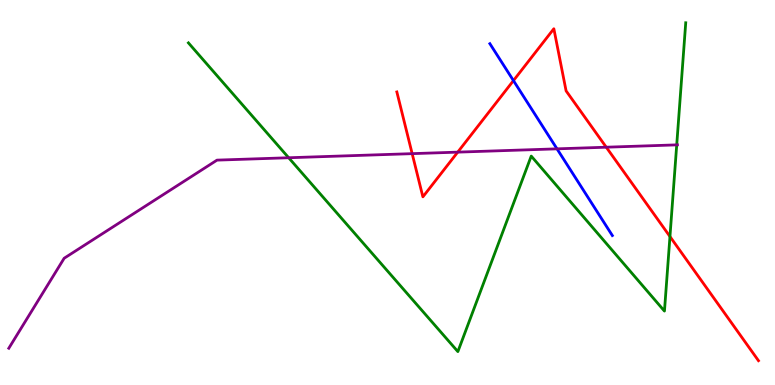[{'lines': ['blue', 'red'], 'intersections': [{'x': 6.63, 'y': 7.91}]}, {'lines': ['green', 'red'], 'intersections': [{'x': 8.64, 'y': 3.86}]}, {'lines': ['purple', 'red'], 'intersections': [{'x': 5.32, 'y': 6.01}, {'x': 5.91, 'y': 6.05}, {'x': 7.82, 'y': 6.18}]}, {'lines': ['blue', 'green'], 'intersections': []}, {'lines': ['blue', 'purple'], 'intersections': [{'x': 7.19, 'y': 6.13}]}, {'lines': ['green', 'purple'], 'intersections': [{'x': 3.72, 'y': 5.9}, {'x': 8.73, 'y': 6.24}]}]